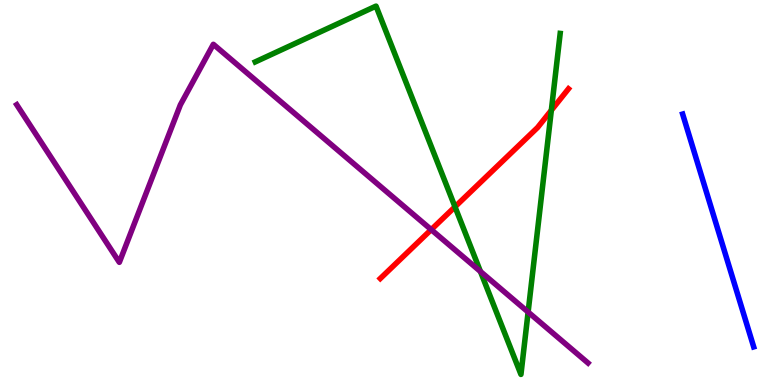[{'lines': ['blue', 'red'], 'intersections': []}, {'lines': ['green', 'red'], 'intersections': [{'x': 5.87, 'y': 4.63}, {'x': 7.11, 'y': 7.14}]}, {'lines': ['purple', 'red'], 'intersections': [{'x': 5.56, 'y': 4.04}]}, {'lines': ['blue', 'green'], 'intersections': []}, {'lines': ['blue', 'purple'], 'intersections': []}, {'lines': ['green', 'purple'], 'intersections': [{'x': 6.2, 'y': 2.95}, {'x': 6.81, 'y': 1.89}]}]